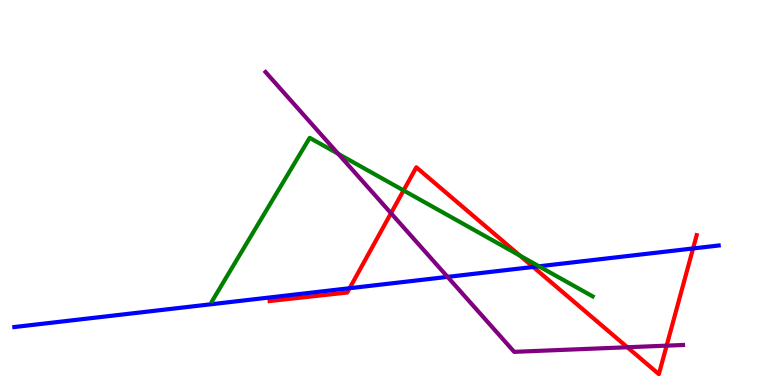[{'lines': ['blue', 'red'], 'intersections': [{'x': 4.51, 'y': 2.51}, {'x': 6.88, 'y': 3.07}, {'x': 8.94, 'y': 3.55}]}, {'lines': ['green', 'red'], 'intersections': [{'x': 5.21, 'y': 5.05}, {'x': 6.71, 'y': 3.36}]}, {'lines': ['purple', 'red'], 'intersections': [{'x': 5.05, 'y': 4.46}, {'x': 8.09, 'y': 0.981}, {'x': 8.6, 'y': 1.02}]}, {'lines': ['blue', 'green'], 'intersections': [{'x': 6.95, 'y': 3.08}]}, {'lines': ['blue', 'purple'], 'intersections': [{'x': 5.78, 'y': 2.81}]}, {'lines': ['green', 'purple'], 'intersections': [{'x': 4.36, 'y': 6.0}]}]